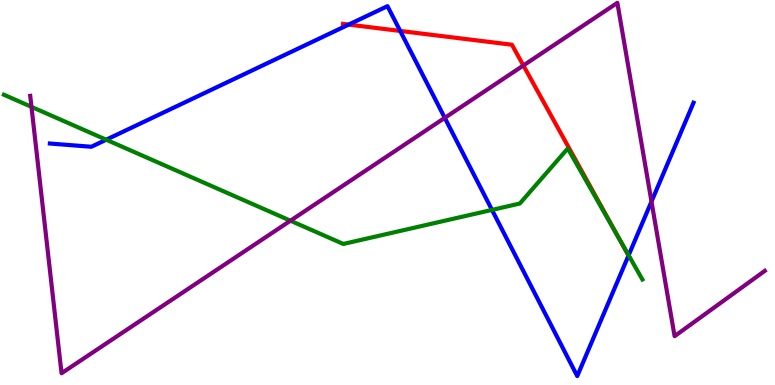[{'lines': ['blue', 'red'], 'intersections': [{'x': 4.5, 'y': 9.36}, {'x': 5.16, 'y': 9.2}, {'x': 8.11, 'y': 3.36}]}, {'lines': ['green', 'red'], 'intersections': [{'x': 7.99, 'y': 3.81}]}, {'lines': ['purple', 'red'], 'intersections': [{'x': 6.75, 'y': 8.3}]}, {'lines': ['blue', 'green'], 'intersections': [{'x': 1.37, 'y': 6.37}, {'x': 6.35, 'y': 4.55}, {'x': 8.11, 'y': 3.37}]}, {'lines': ['blue', 'purple'], 'intersections': [{'x': 5.74, 'y': 6.94}, {'x': 8.41, 'y': 4.76}]}, {'lines': ['green', 'purple'], 'intersections': [{'x': 0.406, 'y': 7.22}, {'x': 3.75, 'y': 4.27}]}]